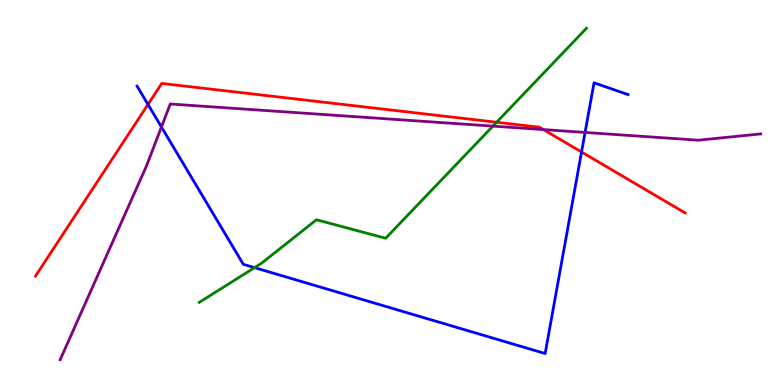[{'lines': ['blue', 'red'], 'intersections': [{'x': 1.91, 'y': 7.29}, {'x': 7.5, 'y': 6.05}]}, {'lines': ['green', 'red'], 'intersections': [{'x': 6.41, 'y': 6.82}]}, {'lines': ['purple', 'red'], 'intersections': [{'x': 7.01, 'y': 6.63}]}, {'lines': ['blue', 'green'], 'intersections': [{'x': 3.28, 'y': 3.05}]}, {'lines': ['blue', 'purple'], 'intersections': [{'x': 2.08, 'y': 6.7}, {'x': 7.55, 'y': 6.56}]}, {'lines': ['green', 'purple'], 'intersections': [{'x': 6.36, 'y': 6.72}]}]